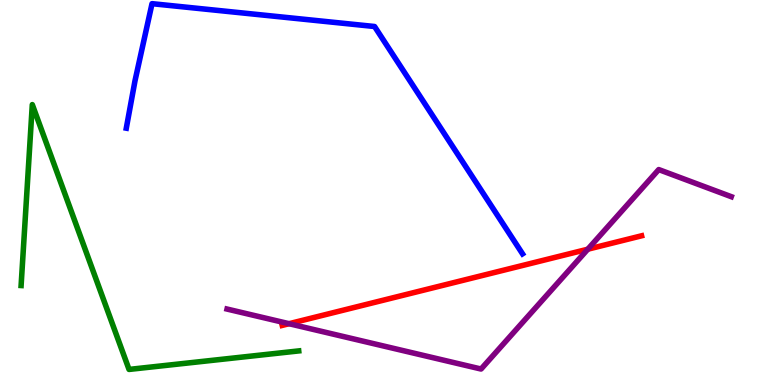[{'lines': ['blue', 'red'], 'intersections': []}, {'lines': ['green', 'red'], 'intersections': []}, {'lines': ['purple', 'red'], 'intersections': [{'x': 3.73, 'y': 1.59}, {'x': 7.58, 'y': 3.53}]}, {'lines': ['blue', 'green'], 'intersections': []}, {'lines': ['blue', 'purple'], 'intersections': []}, {'lines': ['green', 'purple'], 'intersections': []}]